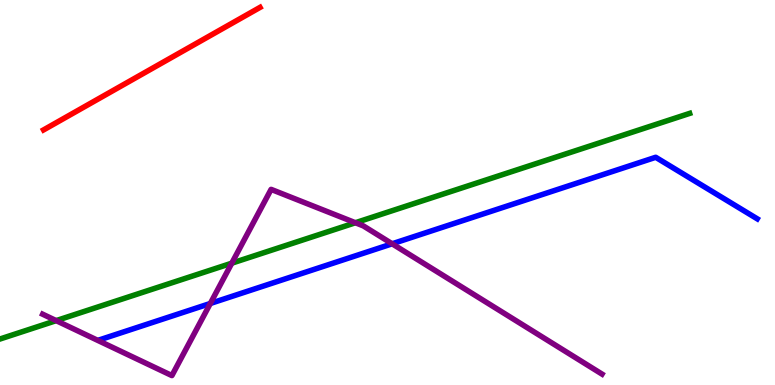[{'lines': ['blue', 'red'], 'intersections': []}, {'lines': ['green', 'red'], 'intersections': []}, {'lines': ['purple', 'red'], 'intersections': []}, {'lines': ['blue', 'green'], 'intersections': []}, {'lines': ['blue', 'purple'], 'intersections': [{'x': 2.71, 'y': 2.12}, {'x': 5.06, 'y': 3.67}]}, {'lines': ['green', 'purple'], 'intersections': [{'x': 0.725, 'y': 1.67}, {'x': 2.99, 'y': 3.16}, {'x': 4.59, 'y': 4.21}]}]